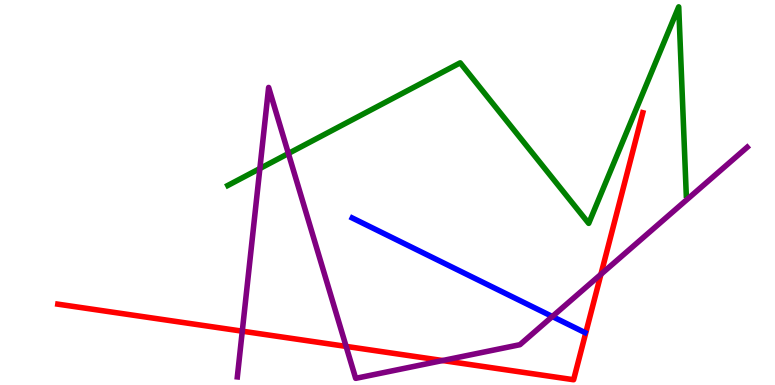[{'lines': ['blue', 'red'], 'intersections': []}, {'lines': ['green', 'red'], 'intersections': []}, {'lines': ['purple', 'red'], 'intersections': [{'x': 3.13, 'y': 1.4}, {'x': 4.47, 'y': 1.0}, {'x': 5.71, 'y': 0.635}, {'x': 7.75, 'y': 2.88}]}, {'lines': ['blue', 'green'], 'intersections': []}, {'lines': ['blue', 'purple'], 'intersections': [{'x': 7.13, 'y': 1.78}]}, {'lines': ['green', 'purple'], 'intersections': [{'x': 3.35, 'y': 5.62}, {'x': 3.72, 'y': 6.01}]}]